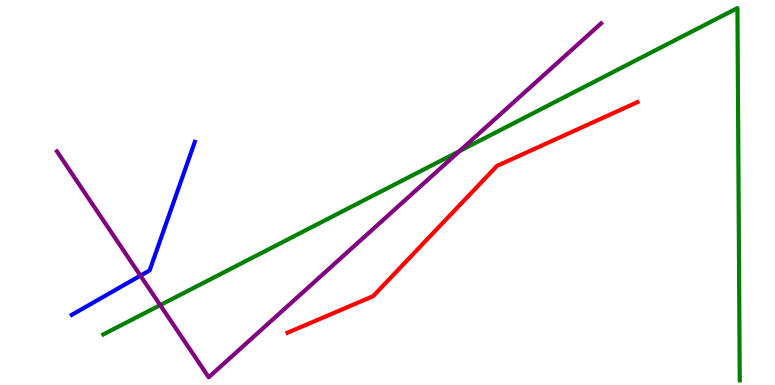[{'lines': ['blue', 'red'], 'intersections': []}, {'lines': ['green', 'red'], 'intersections': []}, {'lines': ['purple', 'red'], 'intersections': []}, {'lines': ['blue', 'green'], 'intersections': []}, {'lines': ['blue', 'purple'], 'intersections': [{'x': 1.81, 'y': 2.84}]}, {'lines': ['green', 'purple'], 'intersections': [{'x': 2.07, 'y': 2.08}, {'x': 5.93, 'y': 6.07}]}]